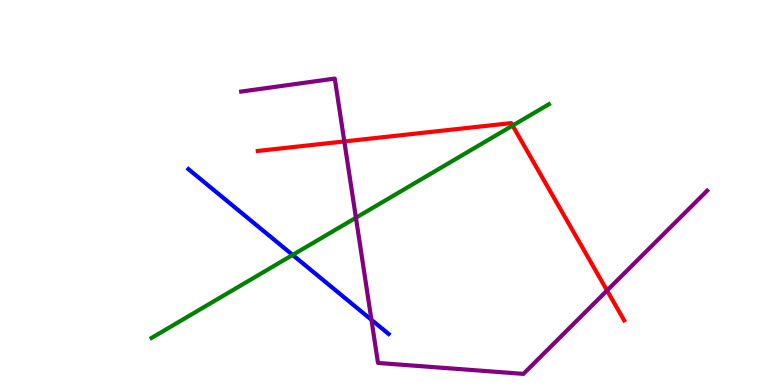[{'lines': ['blue', 'red'], 'intersections': []}, {'lines': ['green', 'red'], 'intersections': [{'x': 6.61, 'y': 6.74}]}, {'lines': ['purple', 'red'], 'intersections': [{'x': 4.44, 'y': 6.33}, {'x': 7.83, 'y': 2.45}]}, {'lines': ['blue', 'green'], 'intersections': [{'x': 3.78, 'y': 3.38}]}, {'lines': ['blue', 'purple'], 'intersections': [{'x': 4.79, 'y': 1.69}]}, {'lines': ['green', 'purple'], 'intersections': [{'x': 4.59, 'y': 4.34}]}]